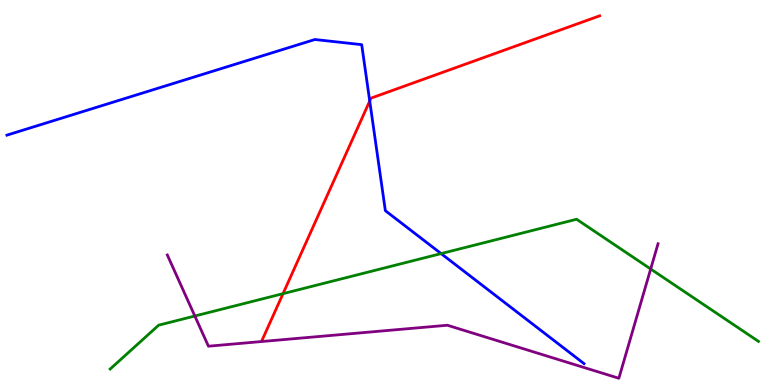[{'lines': ['blue', 'red'], 'intersections': [{'x': 4.77, 'y': 7.38}]}, {'lines': ['green', 'red'], 'intersections': [{'x': 3.65, 'y': 2.37}]}, {'lines': ['purple', 'red'], 'intersections': []}, {'lines': ['blue', 'green'], 'intersections': [{'x': 5.69, 'y': 3.41}]}, {'lines': ['blue', 'purple'], 'intersections': []}, {'lines': ['green', 'purple'], 'intersections': [{'x': 2.51, 'y': 1.79}, {'x': 8.4, 'y': 3.01}]}]